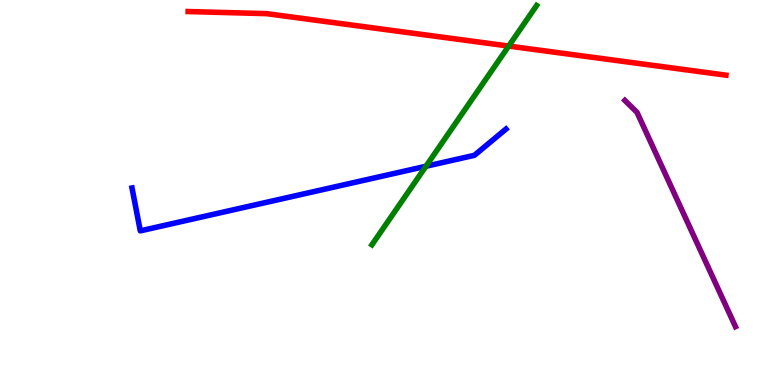[{'lines': ['blue', 'red'], 'intersections': []}, {'lines': ['green', 'red'], 'intersections': [{'x': 6.56, 'y': 8.8}]}, {'lines': ['purple', 'red'], 'intersections': []}, {'lines': ['blue', 'green'], 'intersections': [{'x': 5.5, 'y': 5.68}]}, {'lines': ['blue', 'purple'], 'intersections': []}, {'lines': ['green', 'purple'], 'intersections': []}]